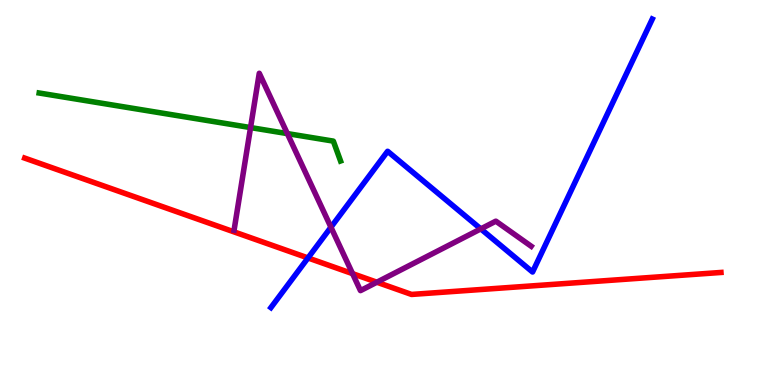[{'lines': ['blue', 'red'], 'intersections': [{'x': 3.97, 'y': 3.3}]}, {'lines': ['green', 'red'], 'intersections': []}, {'lines': ['purple', 'red'], 'intersections': [{'x': 4.55, 'y': 2.89}, {'x': 4.86, 'y': 2.67}]}, {'lines': ['blue', 'green'], 'intersections': []}, {'lines': ['blue', 'purple'], 'intersections': [{'x': 4.27, 'y': 4.1}, {'x': 6.2, 'y': 4.05}]}, {'lines': ['green', 'purple'], 'intersections': [{'x': 3.23, 'y': 6.69}, {'x': 3.71, 'y': 6.53}]}]